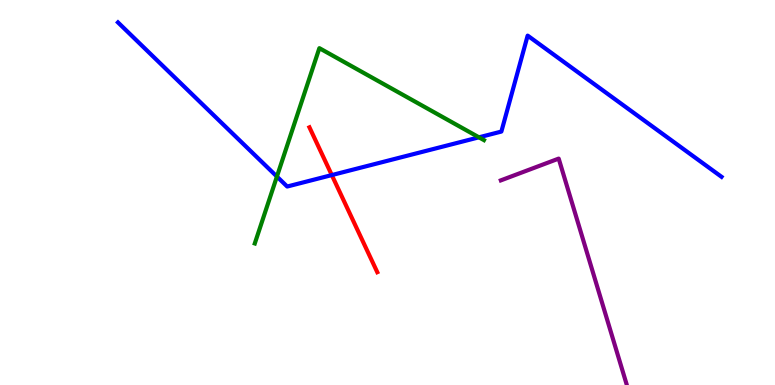[{'lines': ['blue', 'red'], 'intersections': [{'x': 4.28, 'y': 5.45}]}, {'lines': ['green', 'red'], 'intersections': []}, {'lines': ['purple', 'red'], 'intersections': []}, {'lines': ['blue', 'green'], 'intersections': [{'x': 3.57, 'y': 5.41}, {'x': 6.18, 'y': 6.43}]}, {'lines': ['blue', 'purple'], 'intersections': []}, {'lines': ['green', 'purple'], 'intersections': []}]